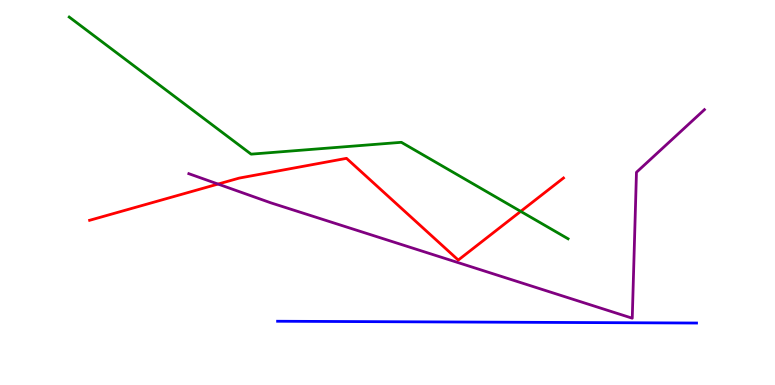[{'lines': ['blue', 'red'], 'intersections': []}, {'lines': ['green', 'red'], 'intersections': [{'x': 6.72, 'y': 4.51}]}, {'lines': ['purple', 'red'], 'intersections': [{'x': 2.81, 'y': 5.22}]}, {'lines': ['blue', 'green'], 'intersections': []}, {'lines': ['blue', 'purple'], 'intersections': []}, {'lines': ['green', 'purple'], 'intersections': []}]